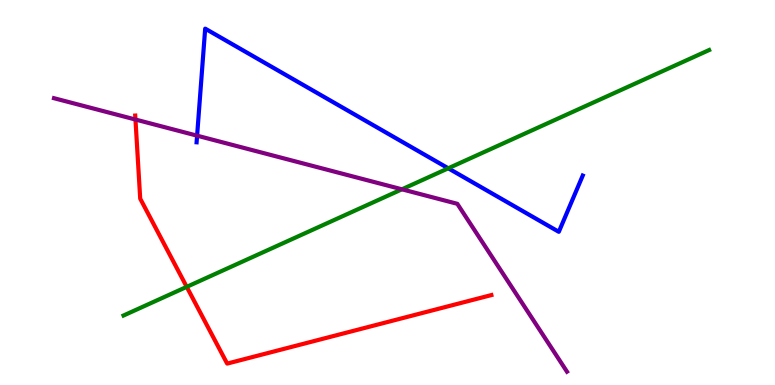[{'lines': ['blue', 'red'], 'intersections': []}, {'lines': ['green', 'red'], 'intersections': [{'x': 2.41, 'y': 2.55}]}, {'lines': ['purple', 'red'], 'intersections': [{'x': 1.75, 'y': 6.9}]}, {'lines': ['blue', 'green'], 'intersections': [{'x': 5.78, 'y': 5.63}]}, {'lines': ['blue', 'purple'], 'intersections': [{'x': 2.54, 'y': 6.48}]}, {'lines': ['green', 'purple'], 'intersections': [{'x': 5.19, 'y': 5.08}]}]